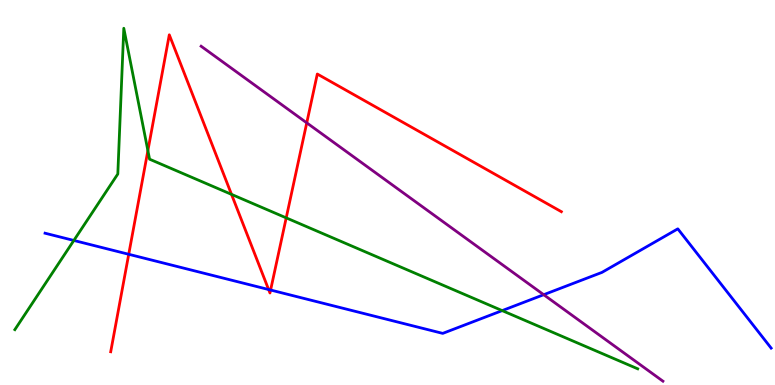[{'lines': ['blue', 'red'], 'intersections': [{'x': 1.66, 'y': 3.4}, {'x': 3.47, 'y': 2.48}, {'x': 3.49, 'y': 2.47}]}, {'lines': ['green', 'red'], 'intersections': [{'x': 1.91, 'y': 6.09}, {'x': 2.99, 'y': 4.95}, {'x': 3.69, 'y': 4.34}]}, {'lines': ['purple', 'red'], 'intersections': [{'x': 3.96, 'y': 6.81}]}, {'lines': ['blue', 'green'], 'intersections': [{'x': 0.953, 'y': 3.75}, {'x': 6.48, 'y': 1.93}]}, {'lines': ['blue', 'purple'], 'intersections': [{'x': 7.02, 'y': 2.35}]}, {'lines': ['green', 'purple'], 'intersections': []}]